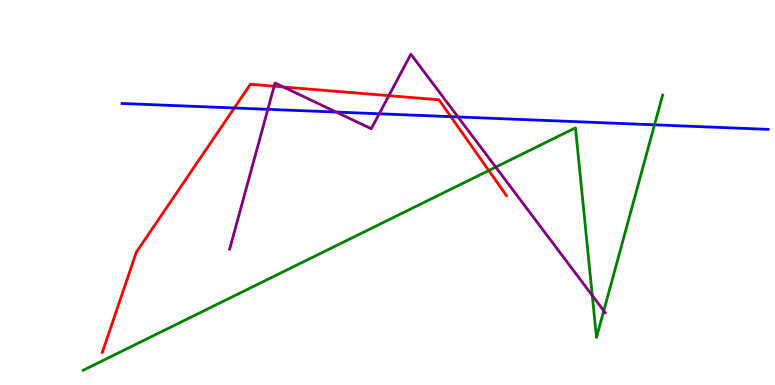[{'lines': ['blue', 'red'], 'intersections': [{'x': 3.02, 'y': 7.2}, {'x': 5.82, 'y': 6.97}]}, {'lines': ['green', 'red'], 'intersections': [{'x': 6.31, 'y': 5.57}]}, {'lines': ['purple', 'red'], 'intersections': [{'x': 3.54, 'y': 7.76}, {'x': 3.66, 'y': 7.74}, {'x': 5.02, 'y': 7.52}]}, {'lines': ['blue', 'green'], 'intersections': [{'x': 8.45, 'y': 6.76}]}, {'lines': ['blue', 'purple'], 'intersections': [{'x': 3.46, 'y': 7.16}, {'x': 4.34, 'y': 7.09}, {'x': 4.89, 'y': 7.04}, {'x': 5.91, 'y': 6.96}]}, {'lines': ['green', 'purple'], 'intersections': [{'x': 6.4, 'y': 5.66}, {'x': 7.64, 'y': 2.33}, {'x': 7.79, 'y': 1.93}]}]